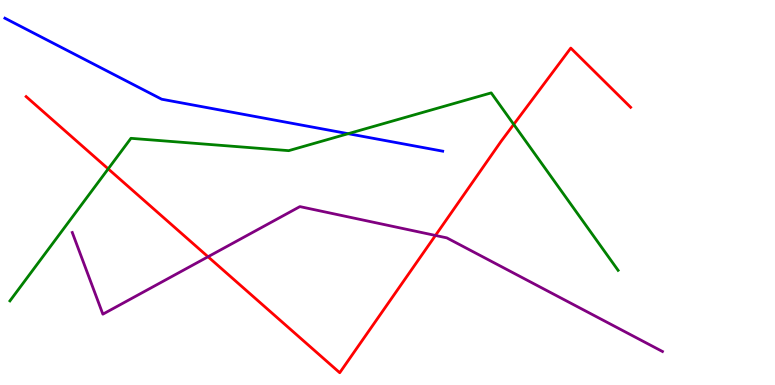[{'lines': ['blue', 'red'], 'intersections': []}, {'lines': ['green', 'red'], 'intersections': [{'x': 1.4, 'y': 5.61}, {'x': 6.63, 'y': 6.77}]}, {'lines': ['purple', 'red'], 'intersections': [{'x': 2.68, 'y': 3.33}, {'x': 5.62, 'y': 3.88}]}, {'lines': ['blue', 'green'], 'intersections': [{'x': 4.49, 'y': 6.53}]}, {'lines': ['blue', 'purple'], 'intersections': []}, {'lines': ['green', 'purple'], 'intersections': []}]